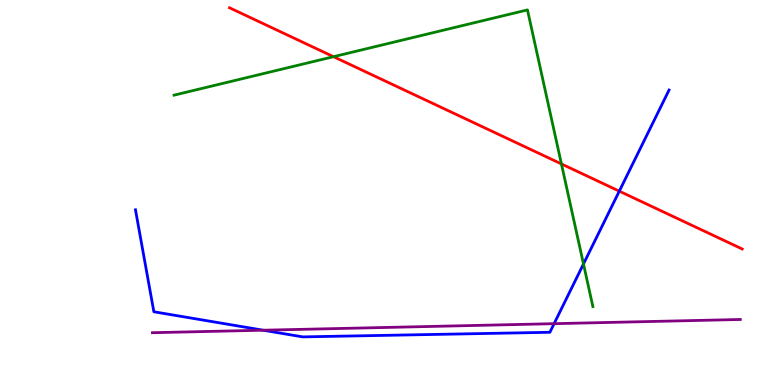[{'lines': ['blue', 'red'], 'intersections': [{'x': 7.99, 'y': 5.03}]}, {'lines': ['green', 'red'], 'intersections': [{'x': 4.3, 'y': 8.53}, {'x': 7.24, 'y': 5.74}]}, {'lines': ['purple', 'red'], 'intersections': []}, {'lines': ['blue', 'green'], 'intersections': [{'x': 7.53, 'y': 3.14}]}, {'lines': ['blue', 'purple'], 'intersections': [{'x': 3.4, 'y': 1.42}, {'x': 7.15, 'y': 1.59}]}, {'lines': ['green', 'purple'], 'intersections': []}]